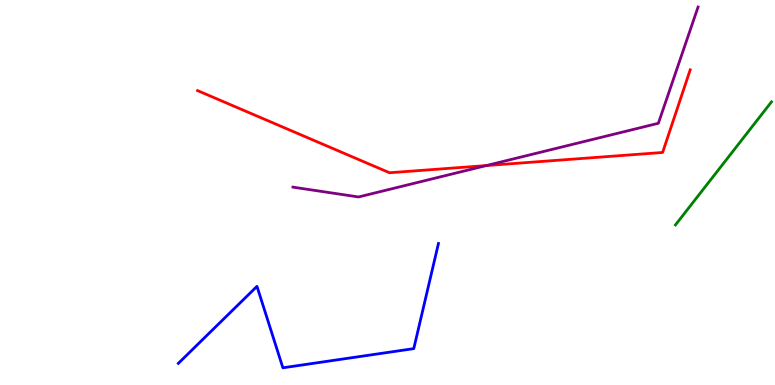[{'lines': ['blue', 'red'], 'intersections': []}, {'lines': ['green', 'red'], 'intersections': []}, {'lines': ['purple', 'red'], 'intersections': [{'x': 6.27, 'y': 5.7}]}, {'lines': ['blue', 'green'], 'intersections': []}, {'lines': ['blue', 'purple'], 'intersections': []}, {'lines': ['green', 'purple'], 'intersections': []}]